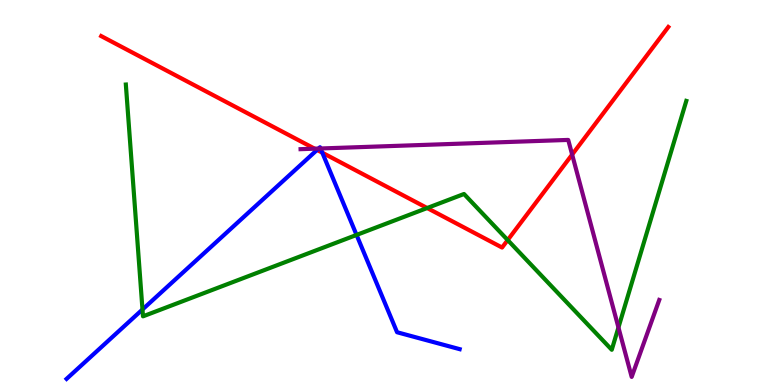[{'lines': ['blue', 'red'], 'intersections': [{'x': 4.09, 'y': 6.11}, {'x': 4.16, 'y': 6.03}]}, {'lines': ['green', 'red'], 'intersections': [{'x': 5.51, 'y': 4.6}, {'x': 6.55, 'y': 3.76}]}, {'lines': ['purple', 'red'], 'intersections': [{'x': 4.06, 'y': 6.14}, {'x': 7.38, 'y': 5.99}]}, {'lines': ['blue', 'green'], 'intersections': [{'x': 1.84, 'y': 1.96}, {'x': 4.6, 'y': 3.9}]}, {'lines': ['blue', 'purple'], 'intersections': [{'x': 4.11, 'y': 6.14}, {'x': 4.14, 'y': 6.14}]}, {'lines': ['green', 'purple'], 'intersections': [{'x': 7.98, 'y': 1.49}]}]